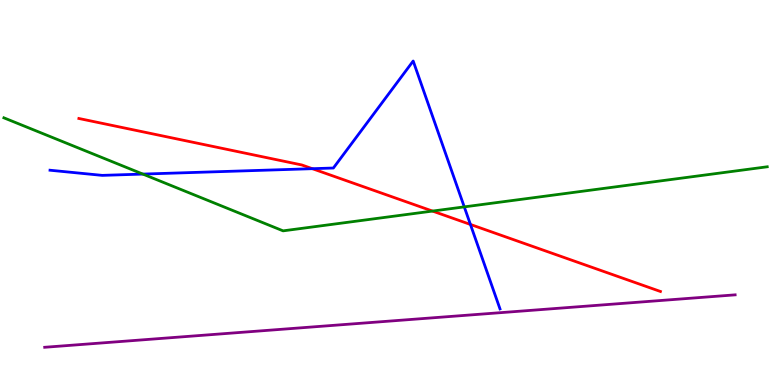[{'lines': ['blue', 'red'], 'intersections': [{'x': 4.03, 'y': 5.62}, {'x': 6.07, 'y': 4.17}]}, {'lines': ['green', 'red'], 'intersections': [{'x': 5.58, 'y': 4.52}]}, {'lines': ['purple', 'red'], 'intersections': []}, {'lines': ['blue', 'green'], 'intersections': [{'x': 1.84, 'y': 5.48}, {'x': 5.99, 'y': 4.63}]}, {'lines': ['blue', 'purple'], 'intersections': []}, {'lines': ['green', 'purple'], 'intersections': []}]